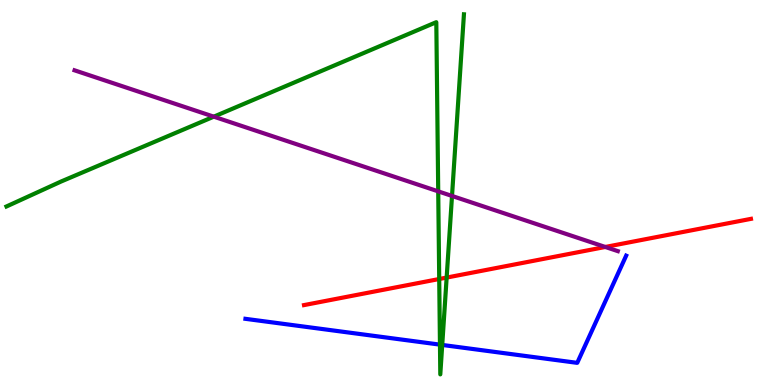[{'lines': ['blue', 'red'], 'intersections': []}, {'lines': ['green', 'red'], 'intersections': [{'x': 5.67, 'y': 2.75}, {'x': 5.76, 'y': 2.79}]}, {'lines': ['purple', 'red'], 'intersections': [{'x': 7.81, 'y': 3.59}]}, {'lines': ['blue', 'green'], 'intersections': [{'x': 5.68, 'y': 1.05}, {'x': 5.71, 'y': 1.04}]}, {'lines': ['blue', 'purple'], 'intersections': []}, {'lines': ['green', 'purple'], 'intersections': [{'x': 2.76, 'y': 6.97}, {'x': 5.65, 'y': 5.03}, {'x': 5.83, 'y': 4.91}]}]